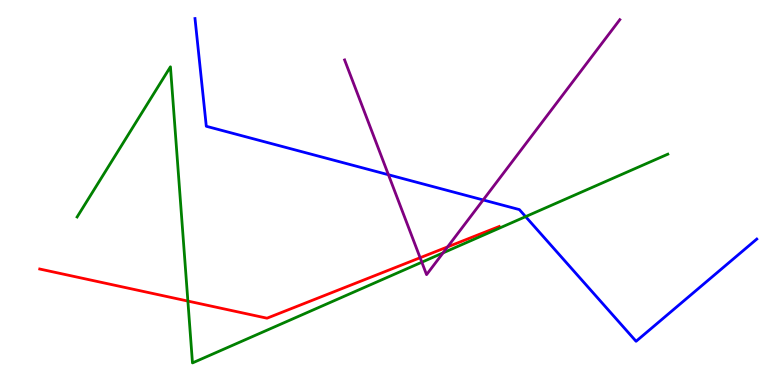[{'lines': ['blue', 'red'], 'intersections': []}, {'lines': ['green', 'red'], 'intersections': [{'x': 2.42, 'y': 2.18}]}, {'lines': ['purple', 'red'], 'intersections': [{'x': 5.42, 'y': 3.31}, {'x': 5.78, 'y': 3.59}]}, {'lines': ['blue', 'green'], 'intersections': [{'x': 6.78, 'y': 4.37}]}, {'lines': ['blue', 'purple'], 'intersections': [{'x': 5.01, 'y': 5.46}, {'x': 6.23, 'y': 4.81}]}, {'lines': ['green', 'purple'], 'intersections': [{'x': 5.44, 'y': 3.19}, {'x': 5.72, 'y': 3.43}]}]